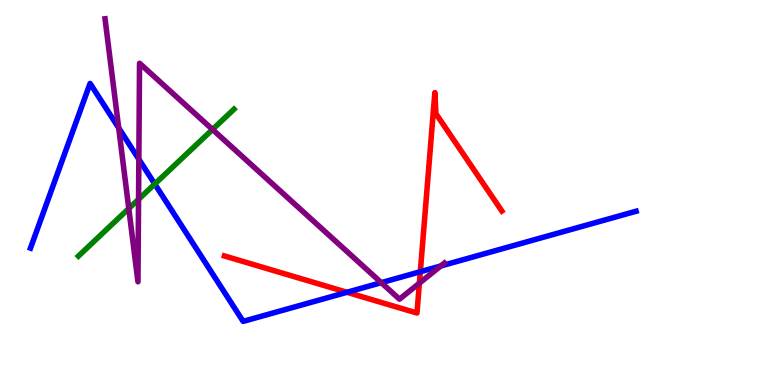[{'lines': ['blue', 'red'], 'intersections': [{'x': 4.48, 'y': 2.41}, {'x': 5.42, 'y': 2.94}]}, {'lines': ['green', 'red'], 'intersections': []}, {'lines': ['purple', 'red'], 'intersections': [{'x': 5.41, 'y': 2.65}]}, {'lines': ['blue', 'green'], 'intersections': [{'x': 2.0, 'y': 5.22}]}, {'lines': ['blue', 'purple'], 'intersections': [{'x': 1.53, 'y': 6.68}, {'x': 1.79, 'y': 5.86}, {'x': 4.92, 'y': 2.66}, {'x': 5.69, 'y': 3.09}]}, {'lines': ['green', 'purple'], 'intersections': [{'x': 1.66, 'y': 4.58}, {'x': 1.79, 'y': 4.82}, {'x': 2.74, 'y': 6.64}]}]